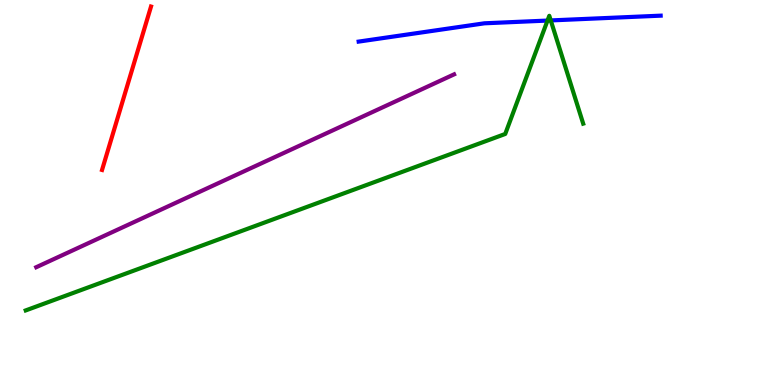[{'lines': ['blue', 'red'], 'intersections': []}, {'lines': ['green', 'red'], 'intersections': []}, {'lines': ['purple', 'red'], 'intersections': []}, {'lines': ['blue', 'green'], 'intersections': [{'x': 7.06, 'y': 9.47}, {'x': 7.11, 'y': 9.47}]}, {'lines': ['blue', 'purple'], 'intersections': []}, {'lines': ['green', 'purple'], 'intersections': []}]